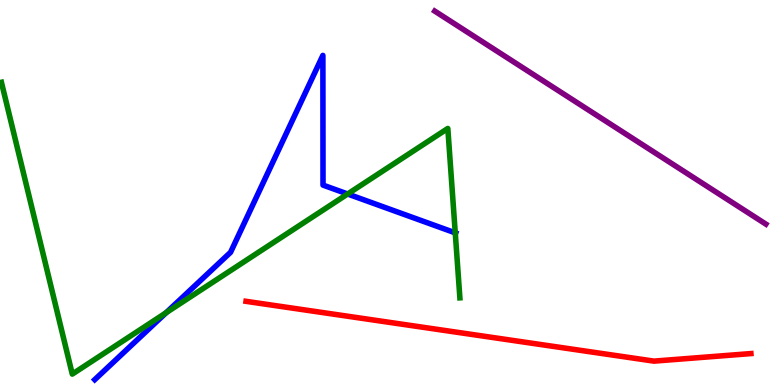[{'lines': ['blue', 'red'], 'intersections': []}, {'lines': ['green', 'red'], 'intersections': []}, {'lines': ['purple', 'red'], 'intersections': []}, {'lines': ['blue', 'green'], 'intersections': [{'x': 2.14, 'y': 1.88}, {'x': 4.49, 'y': 4.96}, {'x': 5.87, 'y': 3.95}]}, {'lines': ['blue', 'purple'], 'intersections': []}, {'lines': ['green', 'purple'], 'intersections': []}]